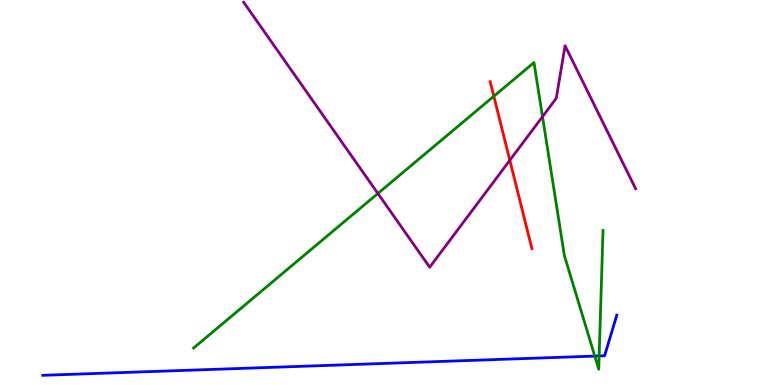[{'lines': ['blue', 'red'], 'intersections': []}, {'lines': ['green', 'red'], 'intersections': [{'x': 6.37, 'y': 7.5}]}, {'lines': ['purple', 'red'], 'intersections': [{'x': 6.58, 'y': 5.84}]}, {'lines': ['blue', 'green'], 'intersections': [{'x': 7.67, 'y': 0.751}, {'x': 7.73, 'y': 0.755}]}, {'lines': ['blue', 'purple'], 'intersections': []}, {'lines': ['green', 'purple'], 'intersections': [{'x': 4.88, 'y': 4.98}, {'x': 7.0, 'y': 6.97}]}]